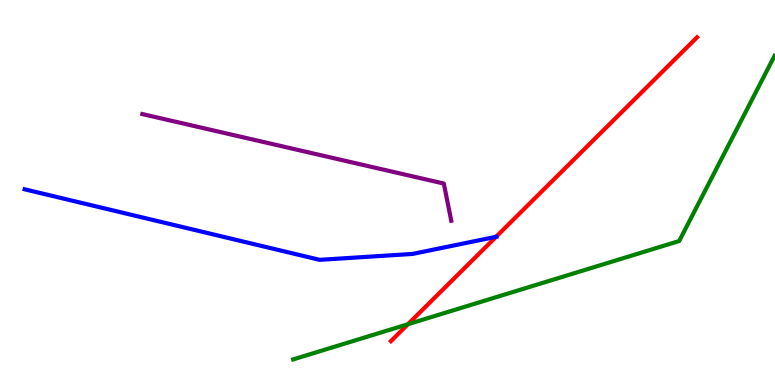[{'lines': ['blue', 'red'], 'intersections': [{'x': 6.4, 'y': 3.85}]}, {'lines': ['green', 'red'], 'intersections': [{'x': 5.26, 'y': 1.58}]}, {'lines': ['purple', 'red'], 'intersections': []}, {'lines': ['blue', 'green'], 'intersections': []}, {'lines': ['blue', 'purple'], 'intersections': []}, {'lines': ['green', 'purple'], 'intersections': []}]